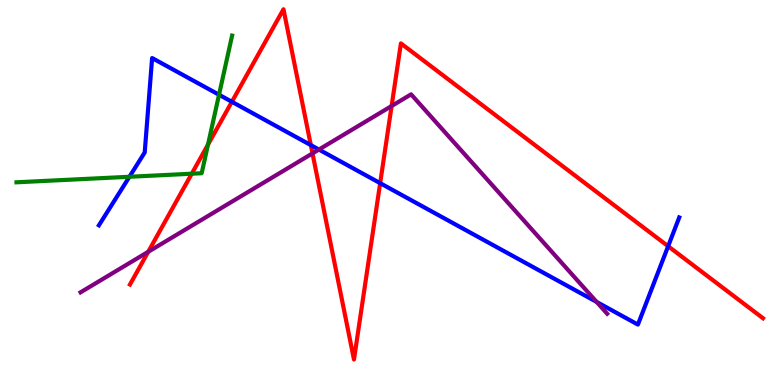[{'lines': ['blue', 'red'], 'intersections': [{'x': 2.99, 'y': 7.36}, {'x': 4.01, 'y': 6.23}, {'x': 4.91, 'y': 5.24}, {'x': 8.62, 'y': 3.6}]}, {'lines': ['green', 'red'], 'intersections': [{'x': 2.47, 'y': 5.49}, {'x': 2.68, 'y': 6.24}]}, {'lines': ['purple', 'red'], 'intersections': [{'x': 1.91, 'y': 3.46}, {'x': 4.03, 'y': 6.02}, {'x': 5.05, 'y': 7.25}]}, {'lines': ['blue', 'green'], 'intersections': [{'x': 1.67, 'y': 5.41}, {'x': 2.83, 'y': 7.54}]}, {'lines': ['blue', 'purple'], 'intersections': [{'x': 4.12, 'y': 6.12}, {'x': 7.7, 'y': 2.16}]}, {'lines': ['green', 'purple'], 'intersections': []}]